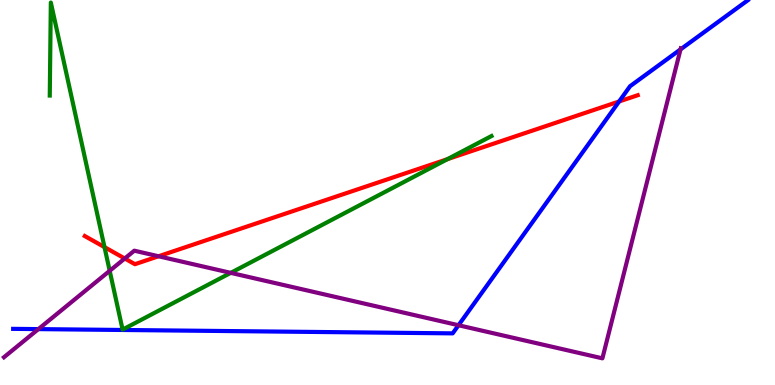[{'lines': ['blue', 'red'], 'intersections': [{'x': 7.99, 'y': 7.36}]}, {'lines': ['green', 'red'], 'intersections': [{'x': 1.35, 'y': 3.58}, {'x': 5.77, 'y': 5.86}]}, {'lines': ['purple', 'red'], 'intersections': [{'x': 1.61, 'y': 3.29}, {'x': 2.05, 'y': 3.34}]}, {'lines': ['blue', 'green'], 'intersections': []}, {'lines': ['blue', 'purple'], 'intersections': [{'x': 0.495, 'y': 1.45}, {'x': 5.92, 'y': 1.55}, {'x': 8.78, 'y': 8.72}]}, {'lines': ['green', 'purple'], 'intersections': [{'x': 1.42, 'y': 2.97}, {'x': 2.98, 'y': 2.91}]}]